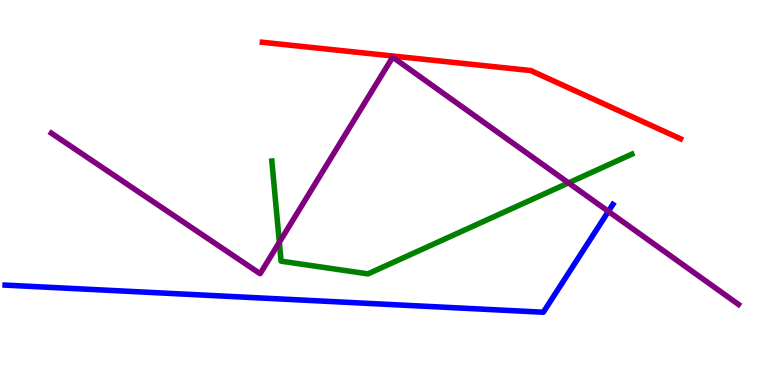[{'lines': ['blue', 'red'], 'intersections': []}, {'lines': ['green', 'red'], 'intersections': []}, {'lines': ['purple', 'red'], 'intersections': []}, {'lines': ['blue', 'green'], 'intersections': []}, {'lines': ['blue', 'purple'], 'intersections': [{'x': 7.85, 'y': 4.51}]}, {'lines': ['green', 'purple'], 'intersections': [{'x': 3.6, 'y': 3.71}, {'x': 7.34, 'y': 5.25}]}]